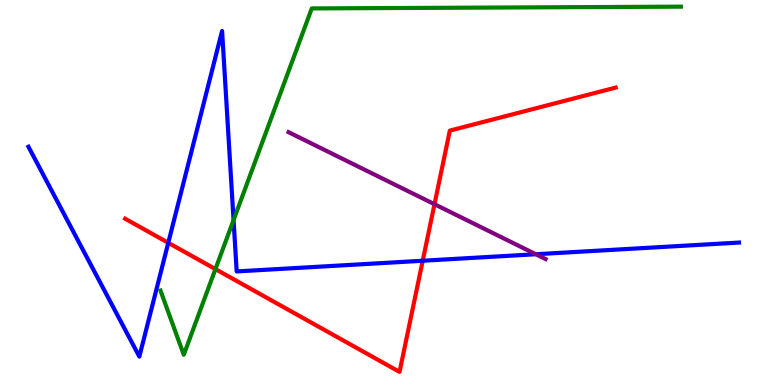[{'lines': ['blue', 'red'], 'intersections': [{'x': 2.17, 'y': 3.69}, {'x': 5.45, 'y': 3.23}]}, {'lines': ['green', 'red'], 'intersections': [{'x': 2.78, 'y': 3.01}]}, {'lines': ['purple', 'red'], 'intersections': [{'x': 5.61, 'y': 4.7}]}, {'lines': ['blue', 'green'], 'intersections': [{'x': 3.01, 'y': 4.28}]}, {'lines': ['blue', 'purple'], 'intersections': [{'x': 6.91, 'y': 3.4}]}, {'lines': ['green', 'purple'], 'intersections': []}]